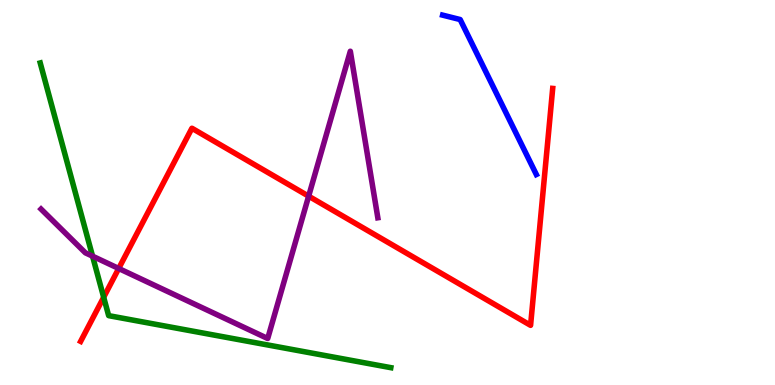[{'lines': ['blue', 'red'], 'intersections': []}, {'lines': ['green', 'red'], 'intersections': [{'x': 1.34, 'y': 2.28}]}, {'lines': ['purple', 'red'], 'intersections': [{'x': 1.53, 'y': 3.03}, {'x': 3.98, 'y': 4.9}]}, {'lines': ['blue', 'green'], 'intersections': []}, {'lines': ['blue', 'purple'], 'intersections': []}, {'lines': ['green', 'purple'], 'intersections': [{'x': 1.19, 'y': 3.35}]}]